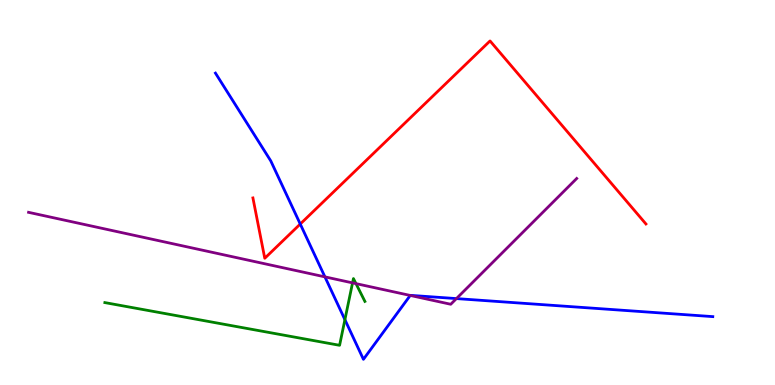[{'lines': ['blue', 'red'], 'intersections': [{'x': 3.87, 'y': 4.18}]}, {'lines': ['green', 'red'], 'intersections': []}, {'lines': ['purple', 'red'], 'intersections': []}, {'lines': ['blue', 'green'], 'intersections': [{'x': 4.45, 'y': 1.7}]}, {'lines': ['blue', 'purple'], 'intersections': [{'x': 4.19, 'y': 2.81}, {'x': 5.29, 'y': 2.33}, {'x': 5.89, 'y': 2.24}]}, {'lines': ['green', 'purple'], 'intersections': [{'x': 4.55, 'y': 2.65}, {'x': 4.59, 'y': 2.63}]}]